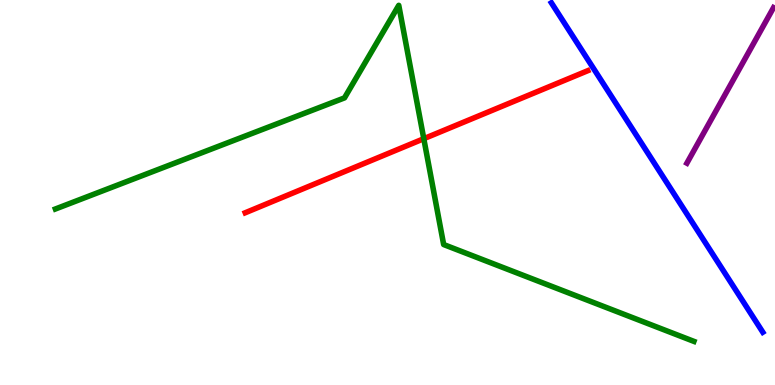[{'lines': ['blue', 'red'], 'intersections': []}, {'lines': ['green', 'red'], 'intersections': [{'x': 5.47, 'y': 6.4}]}, {'lines': ['purple', 'red'], 'intersections': []}, {'lines': ['blue', 'green'], 'intersections': []}, {'lines': ['blue', 'purple'], 'intersections': []}, {'lines': ['green', 'purple'], 'intersections': []}]